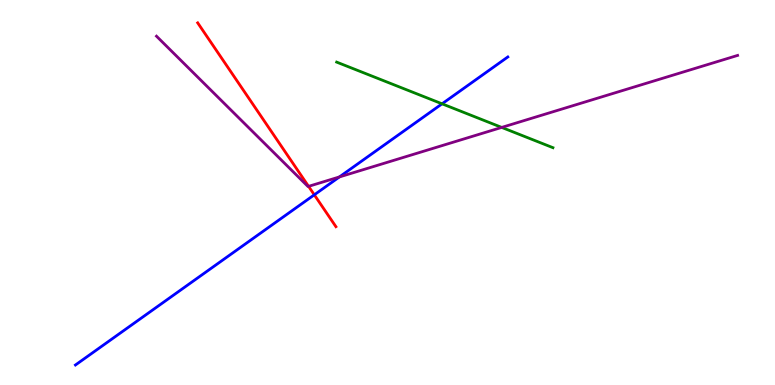[{'lines': ['blue', 'red'], 'intersections': [{'x': 4.06, 'y': 4.94}]}, {'lines': ['green', 'red'], 'intersections': []}, {'lines': ['purple', 'red'], 'intersections': [{'x': 3.98, 'y': 5.16}]}, {'lines': ['blue', 'green'], 'intersections': [{'x': 5.7, 'y': 7.3}]}, {'lines': ['blue', 'purple'], 'intersections': [{'x': 4.38, 'y': 5.4}]}, {'lines': ['green', 'purple'], 'intersections': [{'x': 6.47, 'y': 6.69}]}]